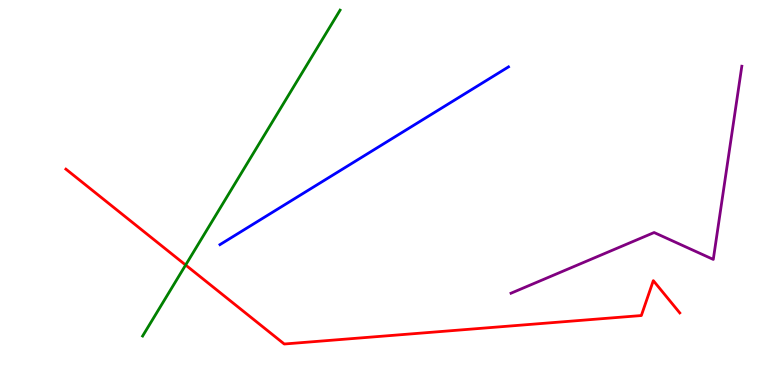[{'lines': ['blue', 'red'], 'intersections': []}, {'lines': ['green', 'red'], 'intersections': [{'x': 2.4, 'y': 3.12}]}, {'lines': ['purple', 'red'], 'intersections': []}, {'lines': ['blue', 'green'], 'intersections': []}, {'lines': ['blue', 'purple'], 'intersections': []}, {'lines': ['green', 'purple'], 'intersections': []}]